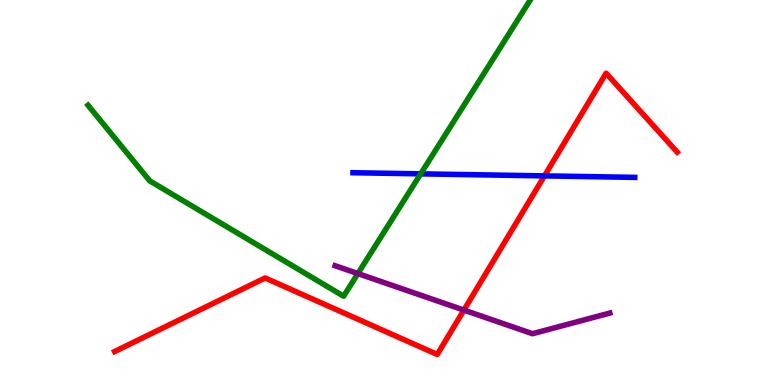[{'lines': ['blue', 'red'], 'intersections': [{'x': 7.03, 'y': 5.43}]}, {'lines': ['green', 'red'], 'intersections': []}, {'lines': ['purple', 'red'], 'intersections': [{'x': 5.99, 'y': 1.95}]}, {'lines': ['blue', 'green'], 'intersections': [{'x': 5.43, 'y': 5.48}]}, {'lines': ['blue', 'purple'], 'intersections': []}, {'lines': ['green', 'purple'], 'intersections': [{'x': 4.62, 'y': 2.89}]}]